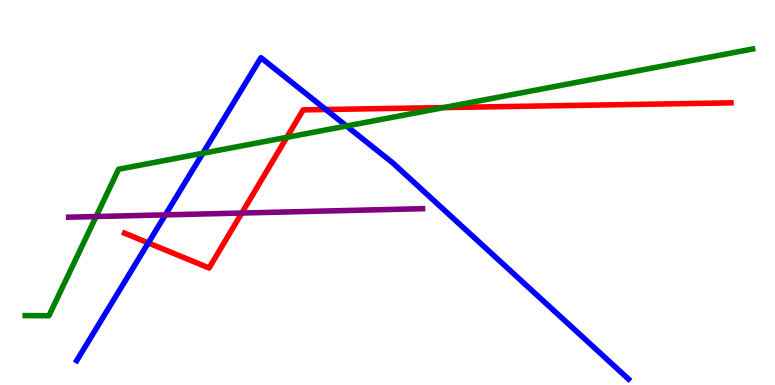[{'lines': ['blue', 'red'], 'intersections': [{'x': 1.91, 'y': 3.69}, {'x': 4.2, 'y': 7.16}]}, {'lines': ['green', 'red'], 'intersections': [{'x': 3.7, 'y': 6.43}, {'x': 5.73, 'y': 7.21}]}, {'lines': ['purple', 'red'], 'intersections': [{'x': 3.12, 'y': 4.47}]}, {'lines': ['blue', 'green'], 'intersections': [{'x': 2.62, 'y': 6.02}, {'x': 4.47, 'y': 6.73}]}, {'lines': ['blue', 'purple'], 'intersections': [{'x': 2.13, 'y': 4.42}]}, {'lines': ['green', 'purple'], 'intersections': [{'x': 1.24, 'y': 4.38}]}]